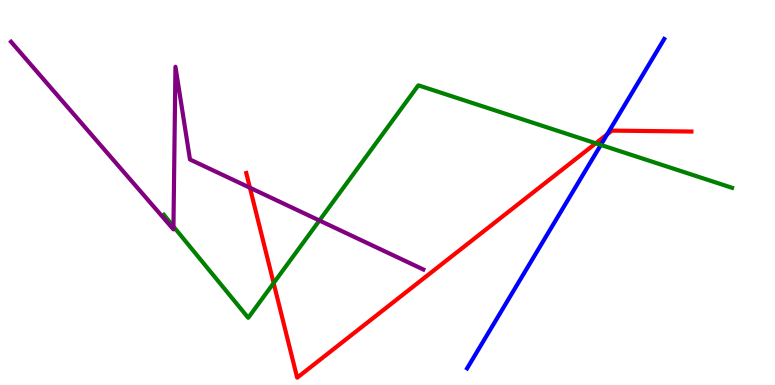[{'lines': ['blue', 'red'], 'intersections': [{'x': 7.83, 'y': 6.51}]}, {'lines': ['green', 'red'], 'intersections': [{'x': 3.53, 'y': 2.65}, {'x': 7.69, 'y': 6.28}]}, {'lines': ['purple', 'red'], 'intersections': [{'x': 3.22, 'y': 5.12}]}, {'lines': ['blue', 'green'], 'intersections': [{'x': 7.75, 'y': 6.24}]}, {'lines': ['blue', 'purple'], 'intersections': []}, {'lines': ['green', 'purple'], 'intersections': [{'x': 2.24, 'y': 4.12}, {'x': 4.12, 'y': 4.27}]}]